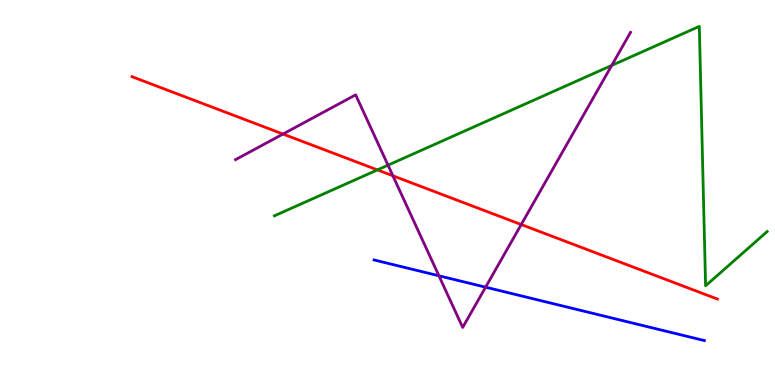[{'lines': ['blue', 'red'], 'intersections': []}, {'lines': ['green', 'red'], 'intersections': [{'x': 4.87, 'y': 5.59}]}, {'lines': ['purple', 'red'], 'intersections': [{'x': 3.65, 'y': 6.52}, {'x': 5.07, 'y': 5.43}, {'x': 6.73, 'y': 4.17}]}, {'lines': ['blue', 'green'], 'intersections': []}, {'lines': ['blue', 'purple'], 'intersections': [{'x': 5.66, 'y': 2.84}, {'x': 6.27, 'y': 2.54}]}, {'lines': ['green', 'purple'], 'intersections': [{'x': 5.01, 'y': 5.71}, {'x': 7.89, 'y': 8.3}]}]